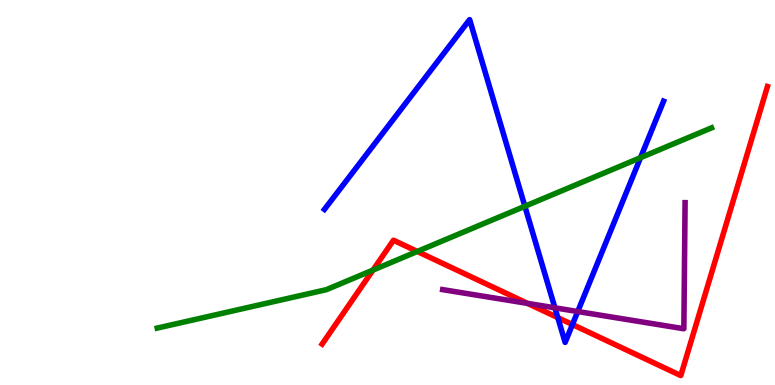[{'lines': ['blue', 'red'], 'intersections': [{'x': 7.2, 'y': 1.75}, {'x': 7.39, 'y': 1.57}]}, {'lines': ['green', 'red'], 'intersections': [{'x': 4.81, 'y': 2.98}, {'x': 5.38, 'y': 3.47}]}, {'lines': ['purple', 'red'], 'intersections': [{'x': 6.81, 'y': 2.12}]}, {'lines': ['blue', 'green'], 'intersections': [{'x': 6.77, 'y': 4.64}, {'x': 8.26, 'y': 5.9}]}, {'lines': ['blue', 'purple'], 'intersections': [{'x': 7.16, 'y': 2.0}, {'x': 7.45, 'y': 1.91}]}, {'lines': ['green', 'purple'], 'intersections': []}]